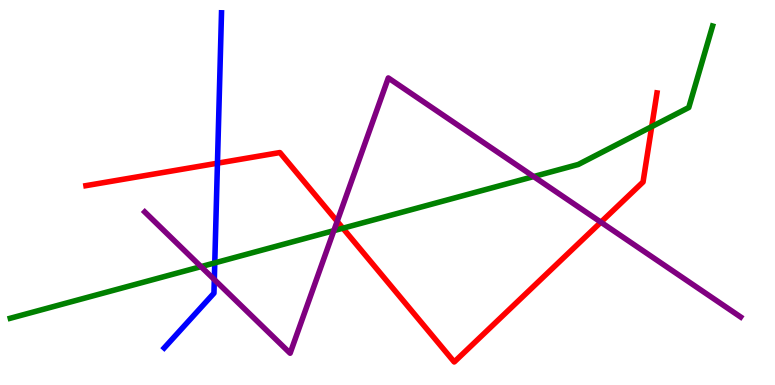[{'lines': ['blue', 'red'], 'intersections': [{'x': 2.81, 'y': 5.76}]}, {'lines': ['green', 'red'], 'intersections': [{'x': 4.42, 'y': 4.07}, {'x': 8.41, 'y': 6.71}]}, {'lines': ['purple', 'red'], 'intersections': [{'x': 4.35, 'y': 4.25}, {'x': 7.75, 'y': 4.23}]}, {'lines': ['blue', 'green'], 'intersections': [{'x': 2.77, 'y': 3.17}]}, {'lines': ['blue', 'purple'], 'intersections': [{'x': 2.77, 'y': 2.74}]}, {'lines': ['green', 'purple'], 'intersections': [{'x': 2.59, 'y': 3.07}, {'x': 4.31, 'y': 4.01}, {'x': 6.89, 'y': 5.41}]}]